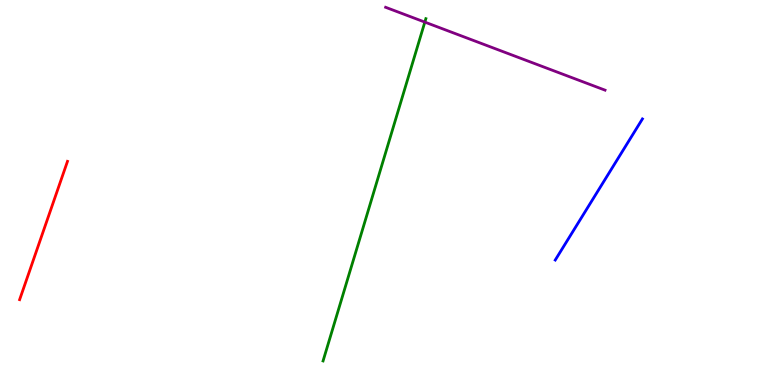[{'lines': ['blue', 'red'], 'intersections': []}, {'lines': ['green', 'red'], 'intersections': []}, {'lines': ['purple', 'red'], 'intersections': []}, {'lines': ['blue', 'green'], 'intersections': []}, {'lines': ['blue', 'purple'], 'intersections': []}, {'lines': ['green', 'purple'], 'intersections': [{'x': 5.48, 'y': 9.43}]}]